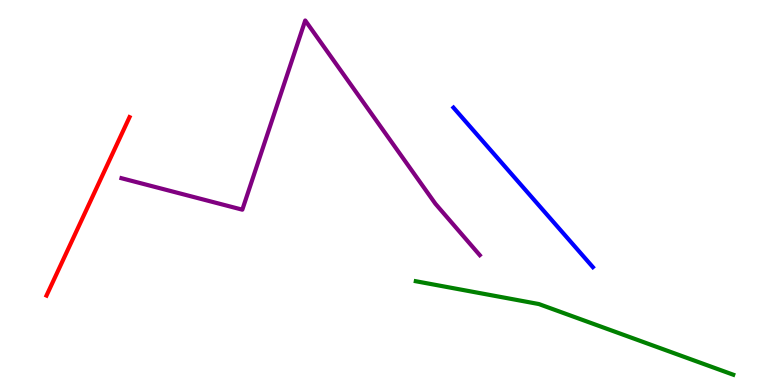[{'lines': ['blue', 'red'], 'intersections': []}, {'lines': ['green', 'red'], 'intersections': []}, {'lines': ['purple', 'red'], 'intersections': []}, {'lines': ['blue', 'green'], 'intersections': []}, {'lines': ['blue', 'purple'], 'intersections': []}, {'lines': ['green', 'purple'], 'intersections': []}]